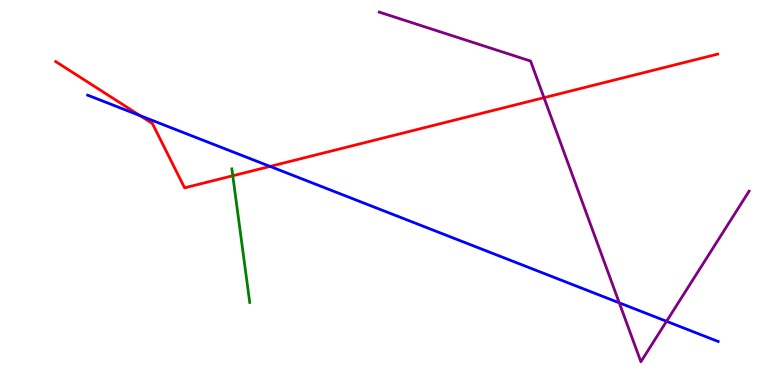[{'lines': ['blue', 'red'], 'intersections': [{'x': 1.81, 'y': 7.0}, {'x': 3.48, 'y': 5.68}]}, {'lines': ['green', 'red'], 'intersections': [{'x': 3.0, 'y': 5.44}]}, {'lines': ['purple', 'red'], 'intersections': [{'x': 7.02, 'y': 7.46}]}, {'lines': ['blue', 'green'], 'intersections': []}, {'lines': ['blue', 'purple'], 'intersections': [{'x': 7.99, 'y': 2.13}, {'x': 8.6, 'y': 1.65}]}, {'lines': ['green', 'purple'], 'intersections': []}]